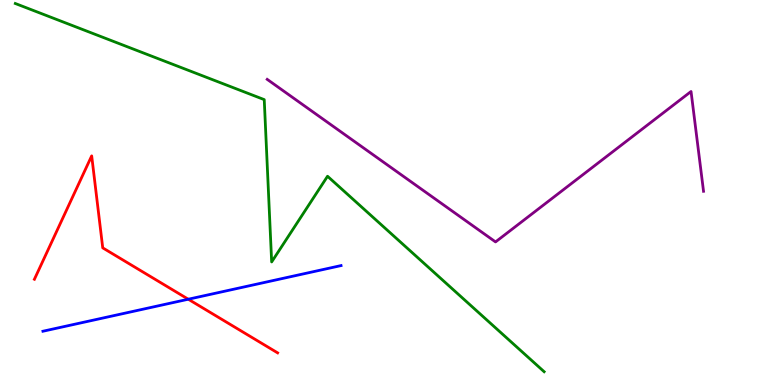[{'lines': ['blue', 'red'], 'intersections': [{'x': 2.43, 'y': 2.23}]}, {'lines': ['green', 'red'], 'intersections': []}, {'lines': ['purple', 'red'], 'intersections': []}, {'lines': ['blue', 'green'], 'intersections': []}, {'lines': ['blue', 'purple'], 'intersections': []}, {'lines': ['green', 'purple'], 'intersections': []}]